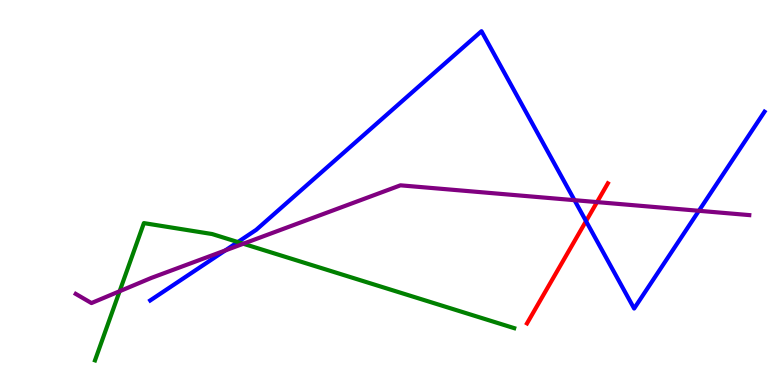[{'lines': ['blue', 'red'], 'intersections': [{'x': 7.56, 'y': 4.26}]}, {'lines': ['green', 'red'], 'intersections': []}, {'lines': ['purple', 'red'], 'intersections': [{'x': 7.7, 'y': 4.75}]}, {'lines': ['blue', 'green'], 'intersections': [{'x': 3.07, 'y': 3.71}]}, {'lines': ['blue', 'purple'], 'intersections': [{'x': 2.91, 'y': 3.49}, {'x': 7.41, 'y': 4.8}, {'x': 9.02, 'y': 4.52}]}, {'lines': ['green', 'purple'], 'intersections': [{'x': 1.54, 'y': 2.44}, {'x': 3.14, 'y': 3.67}]}]